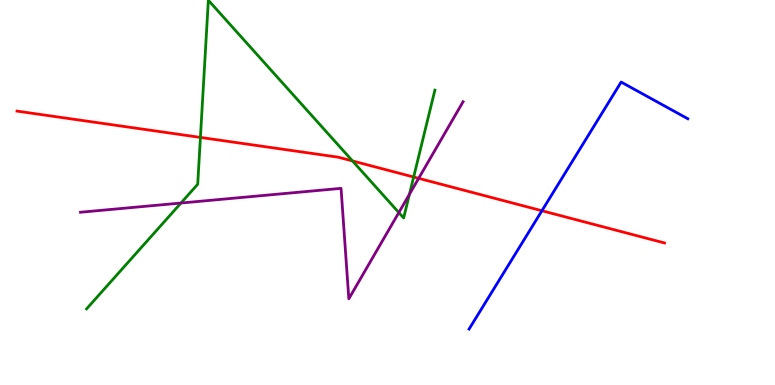[{'lines': ['blue', 'red'], 'intersections': [{'x': 6.99, 'y': 4.53}]}, {'lines': ['green', 'red'], 'intersections': [{'x': 2.59, 'y': 6.43}, {'x': 4.55, 'y': 5.82}, {'x': 5.34, 'y': 5.4}]}, {'lines': ['purple', 'red'], 'intersections': [{'x': 5.4, 'y': 5.37}]}, {'lines': ['blue', 'green'], 'intersections': []}, {'lines': ['blue', 'purple'], 'intersections': []}, {'lines': ['green', 'purple'], 'intersections': [{'x': 2.34, 'y': 4.73}, {'x': 5.15, 'y': 4.48}, {'x': 5.28, 'y': 4.96}]}]